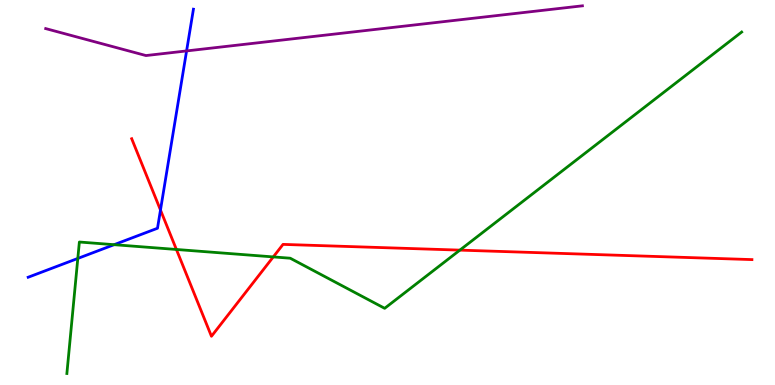[{'lines': ['blue', 'red'], 'intersections': [{'x': 2.07, 'y': 4.54}]}, {'lines': ['green', 'red'], 'intersections': [{'x': 2.28, 'y': 3.52}, {'x': 3.53, 'y': 3.33}, {'x': 5.93, 'y': 3.5}]}, {'lines': ['purple', 'red'], 'intersections': []}, {'lines': ['blue', 'green'], 'intersections': [{'x': 1.0, 'y': 3.29}, {'x': 1.47, 'y': 3.64}]}, {'lines': ['blue', 'purple'], 'intersections': [{'x': 2.41, 'y': 8.68}]}, {'lines': ['green', 'purple'], 'intersections': []}]